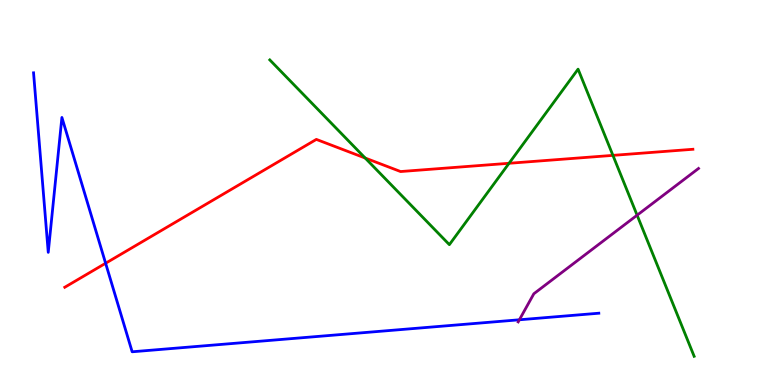[{'lines': ['blue', 'red'], 'intersections': [{'x': 1.36, 'y': 3.16}]}, {'lines': ['green', 'red'], 'intersections': [{'x': 4.71, 'y': 5.9}, {'x': 6.57, 'y': 5.76}, {'x': 7.91, 'y': 5.96}]}, {'lines': ['purple', 'red'], 'intersections': []}, {'lines': ['blue', 'green'], 'intersections': []}, {'lines': ['blue', 'purple'], 'intersections': [{'x': 6.7, 'y': 1.69}]}, {'lines': ['green', 'purple'], 'intersections': [{'x': 8.22, 'y': 4.41}]}]